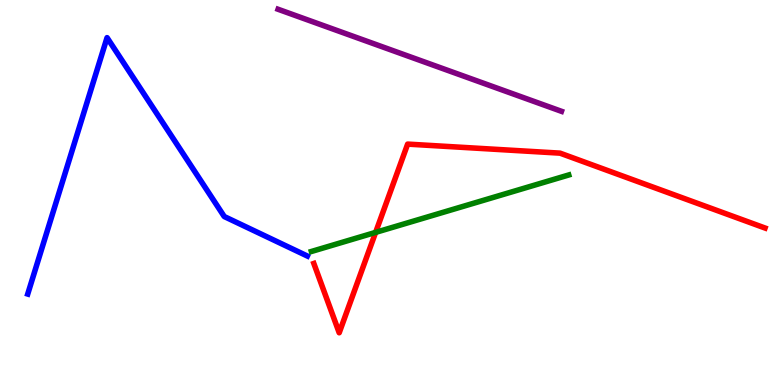[{'lines': ['blue', 'red'], 'intersections': []}, {'lines': ['green', 'red'], 'intersections': [{'x': 4.85, 'y': 3.96}]}, {'lines': ['purple', 'red'], 'intersections': []}, {'lines': ['blue', 'green'], 'intersections': []}, {'lines': ['blue', 'purple'], 'intersections': []}, {'lines': ['green', 'purple'], 'intersections': []}]